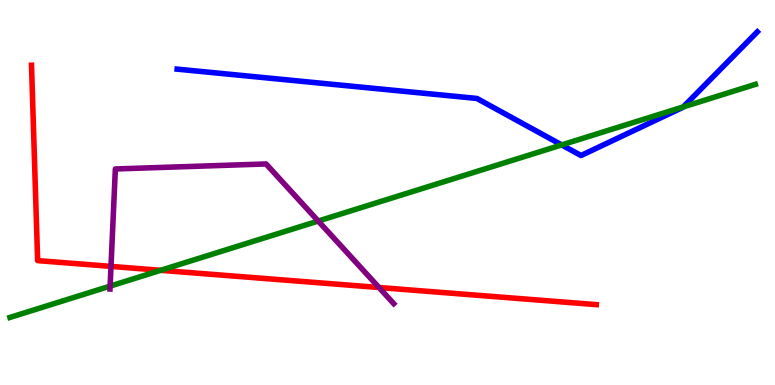[{'lines': ['blue', 'red'], 'intersections': []}, {'lines': ['green', 'red'], 'intersections': [{'x': 2.07, 'y': 2.98}]}, {'lines': ['purple', 'red'], 'intersections': [{'x': 1.43, 'y': 3.08}, {'x': 4.89, 'y': 2.53}]}, {'lines': ['blue', 'green'], 'intersections': [{'x': 7.25, 'y': 6.24}, {'x': 8.82, 'y': 7.22}]}, {'lines': ['blue', 'purple'], 'intersections': []}, {'lines': ['green', 'purple'], 'intersections': [{'x': 1.42, 'y': 2.57}, {'x': 4.11, 'y': 4.26}]}]